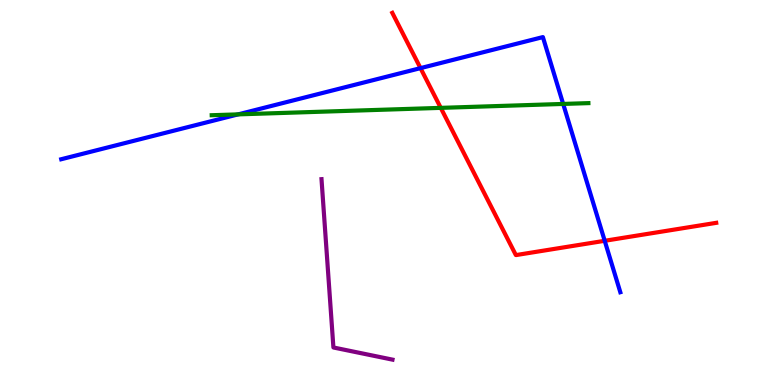[{'lines': ['blue', 'red'], 'intersections': [{'x': 5.43, 'y': 8.23}, {'x': 7.8, 'y': 3.75}]}, {'lines': ['green', 'red'], 'intersections': [{'x': 5.69, 'y': 7.2}]}, {'lines': ['purple', 'red'], 'intersections': []}, {'lines': ['blue', 'green'], 'intersections': [{'x': 3.07, 'y': 7.03}, {'x': 7.27, 'y': 7.3}]}, {'lines': ['blue', 'purple'], 'intersections': []}, {'lines': ['green', 'purple'], 'intersections': []}]